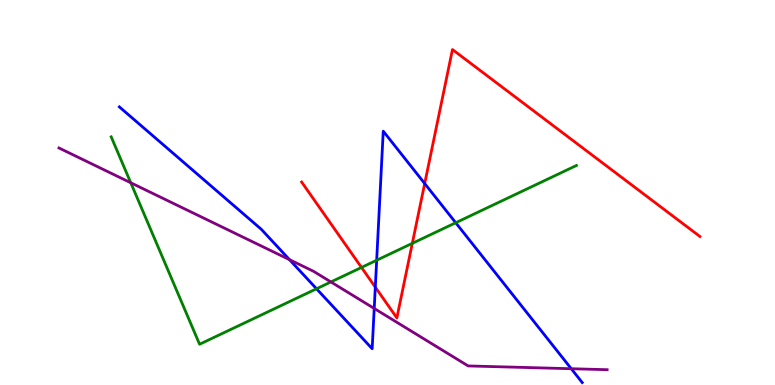[{'lines': ['blue', 'red'], 'intersections': [{'x': 4.84, 'y': 2.54}, {'x': 5.48, 'y': 5.23}]}, {'lines': ['green', 'red'], 'intersections': [{'x': 4.66, 'y': 3.05}, {'x': 5.32, 'y': 3.68}]}, {'lines': ['purple', 'red'], 'intersections': []}, {'lines': ['blue', 'green'], 'intersections': [{'x': 4.08, 'y': 2.5}, {'x': 4.86, 'y': 3.24}, {'x': 5.88, 'y': 4.21}]}, {'lines': ['blue', 'purple'], 'intersections': [{'x': 3.74, 'y': 3.26}, {'x': 4.83, 'y': 1.99}, {'x': 7.37, 'y': 0.423}]}, {'lines': ['green', 'purple'], 'intersections': [{'x': 1.69, 'y': 5.25}, {'x': 4.27, 'y': 2.68}]}]